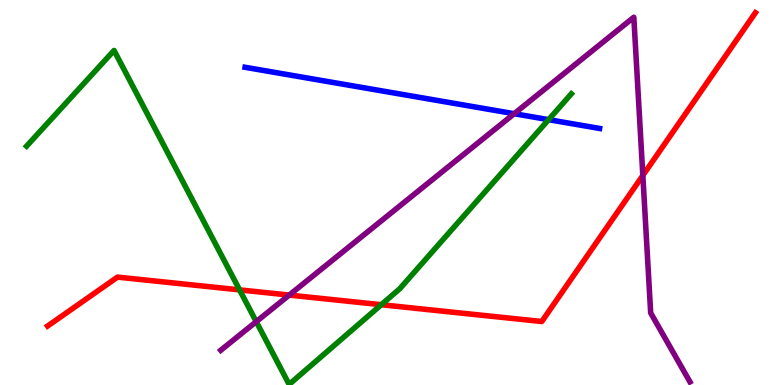[{'lines': ['blue', 'red'], 'intersections': []}, {'lines': ['green', 'red'], 'intersections': [{'x': 3.09, 'y': 2.47}, {'x': 4.92, 'y': 2.09}]}, {'lines': ['purple', 'red'], 'intersections': [{'x': 3.73, 'y': 2.34}, {'x': 8.29, 'y': 5.44}]}, {'lines': ['blue', 'green'], 'intersections': [{'x': 7.08, 'y': 6.89}]}, {'lines': ['blue', 'purple'], 'intersections': [{'x': 6.63, 'y': 7.05}]}, {'lines': ['green', 'purple'], 'intersections': [{'x': 3.31, 'y': 1.65}]}]